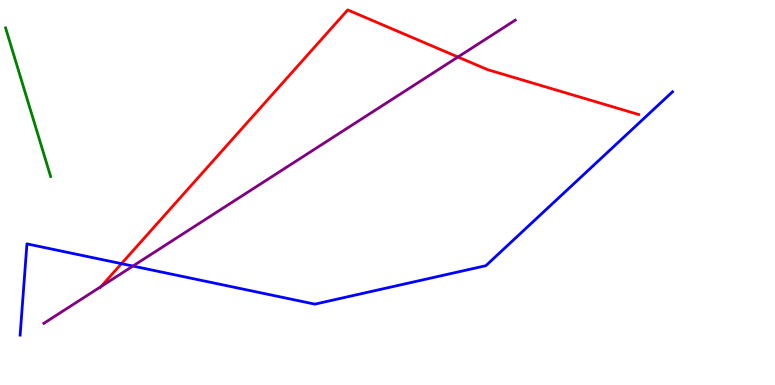[{'lines': ['blue', 'red'], 'intersections': [{'x': 1.57, 'y': 3.15}]}, {'lines': ['green', 'red'], 'intersections': []}, {'lines': ['purple', 'red'], 'intersections': [{'x': 1.3, 'y': 2.56}, {'x': 5.91, 'y': 8.52}]}, {'lines': ['blue', 'green'], 'intersections': []}, {'lines': ['blue', 'purple'], 'intersections': [{'x': 1.71, 'y': 3.09}]}, {'lines': ['green', 'purple'], 'intersections': []}]